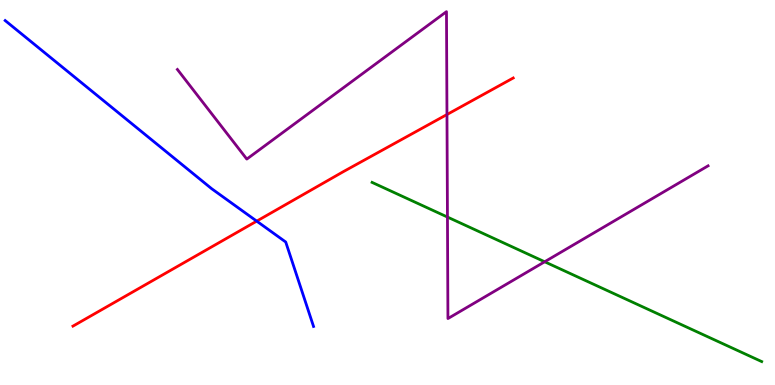[{'lines': ['blue', 'red'], 'intersections': [{'x': 3.31, 'y': 4.26}]}, {'lines': ['green', 'red'], 'intersections': []}, {'lines': ['purple', 'red'], 'intersections': [{'x': 5.77, 'y': 7.03}]}, {'lines': ['blue', 'green'], 'intersections': []}, {'lines': ['blue', 'purple'], 'intersections': []}, {'lines': ['green', 'purple'], 'intersections': [{'x': 5.77, 'y': 4.36}, {'x': 7.03, 'y': 3.2}]}]